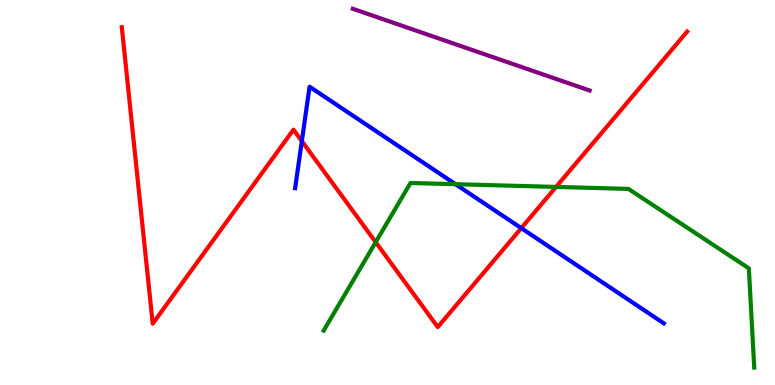[{'lines': ['blue', 'red'], 'intersections': [{'x': 3.89, 'y': 6.33}, {'x': 6.73, 'y': 4.07}]}, {'lines': ['green', 'red'], 'intersections': [{'x': 4.85, 'y': 3.71}, {'x': 7.17, 'y': 5.14}]}, {'lines': ['purple', 'red'], 'intersections': []}, {'lines': ['blue', 'green'], 'intersections': [{'x': 5.88, 'y': 5.22}]}, {'lines': ['blue', 'purple'], 'intersections': []}, {'lines': ['green', 'purple'], 'intersections': []}]